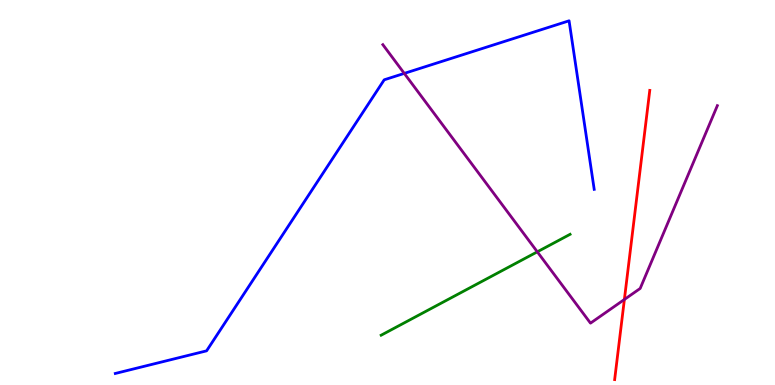[{'lines': ['blue', 'red'], 'intersections': []}, {'lines': ['green', 'red'], 'intersections': []}, {'lines': ['purple', 'red'], 'intersections': [{'x': 8.06, 'y': 2.22}]}, {'lines': ['blue', 'green'], 'intersections': []}, {'lines': ['blue', 'purple'], 'intersections': [{'x': 5.22, 'y': 8.09}]}, {'lines': ['green', 'purple'], 'intersections': [{'x': 6.93, 'y': 3.46}]}]